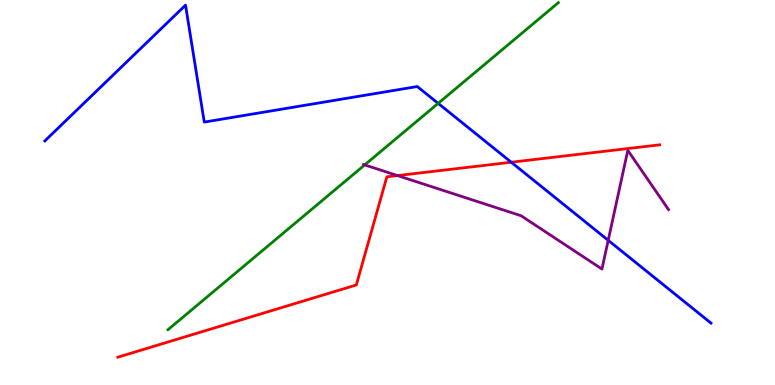[{'lines': ['blue', 'red'], 'intersections': [{'x': 6.6, 'y': 5.79}]}, {'lines': ['green', 'red'], 'intersections': []}, {'lines': ['purple', 'red'], 'intersections': [{'x': 5.13, 'y': 5.44}]}, {'lines': ['blue', 'green'], 'intersections': [{'x': 5.65, 'y': 7.32}]}, {'lines': ['blue', 'purple'], 'intersections': [{'x': 7.85, 'y': 3.76}]}, {'lines': ['green', 'purple'], 'intersections': [{'x': 4.71, 'y': 5.72}]}]